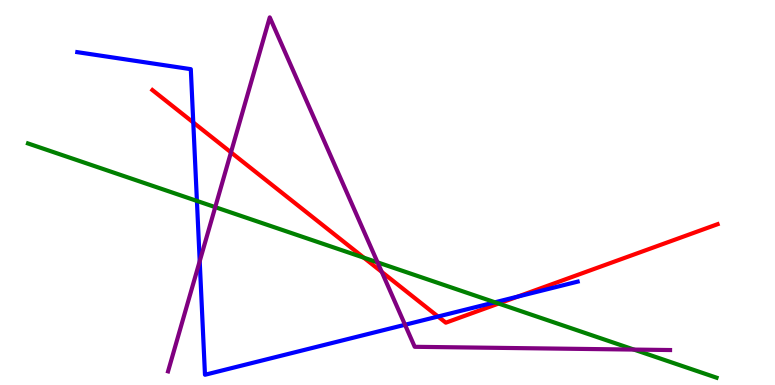[{'lines': ['blue', 'red'], 'intersections': [{'x': 2.49, 'y': 6.82}, {'x': 5.65, 'y': 1.78}, {'x': 6.68, 'y': 2.3}]}, {'lines': ['green', 'red'], 'intersections': [{'x': 4.69, 'y': 3.31}, {'x': 6.43, 'y': 2.12}]}, {'lines': ['purple', 'red'], 'intersections': [{'x': 2.98, 'y': 6.04}, {'x': 4.93, 'y': 2.94}]}, {'lines': ['blue', 'green'], 'intersections': [{'x': 2.54, 'y': 4.78}, {'x': 6.39, 'y': 2.15}]}, {'lines': ['blue', 'purple'], 'intersections': [{'x': 2.58, 'y': 3.22}, {'x': 5.23, 'y': 1.56}]}, {'lines': ['green', 'purple'], 'intersections': [{'x': 2.78, 'y': 4.62}, {'x': 4.87, 'y': 3.19}, {'x': 8.18, 'y': 0.92}]}]